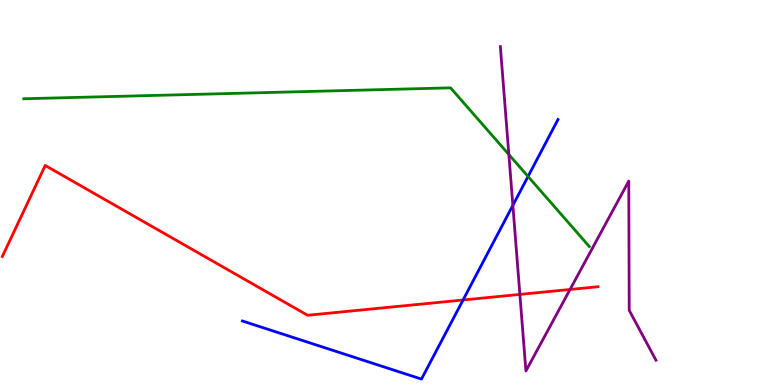[{'lines': ['blue', 'red'], 'intersections': [{'x': 5.98, 'y': 2.21}]}, {'lines': ['green', 'red'], 'intersections': []}, {'lines': ['purple', 'red'], 'intersections': [{'x': 6.71, 'y': 2.35}, {'x': 7.36, 'y': 2.48}]}, {'lines': ['blue', 'green'], 'intersections': [{'x': 6.81, 'y': 5.42}]}, {'lines': ['blue', 'purple'], 'intersections': [{'x': 6.62, 'y': 4.67}]}, {'lines': ['green', 'purple'], 'intersections': [{'x': 6.57, 'y': 5.99}]}]